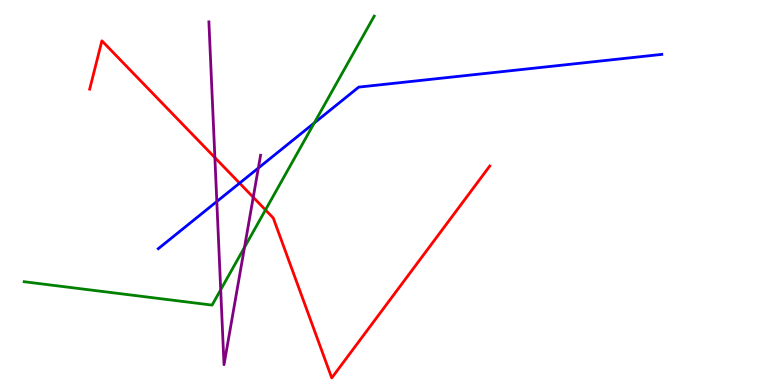[{'lines': ['blue', 'red'], 'intersections': [{'x': 3.09, 'y': 5.24}]}, {'lines': ['green', 'red'], 'intersections': [{'x': 3.43, 'y': 4.55}]}, {'lines': ['purple', 'red'], 'intersections': [{'x': 2.77, 'y': 5.91}, {'x': 3.27, 'y': 4.88}]}, {'lines': ['blue', 'green'], 'intersections': [{'x': 4.05, 'y': 6.81}]}, {'lines': ['blue', 'purple'], 'intersections': [{'x': 2.8, 'y': 4.77}, {'x': 3.33, 'y': 5.64}]}, {'lines': ['green', 'purple'], 'intersections': [{'x': 2.85, 'y': 2.47}, {'x': 3.15, 'y': 3.58}]}]